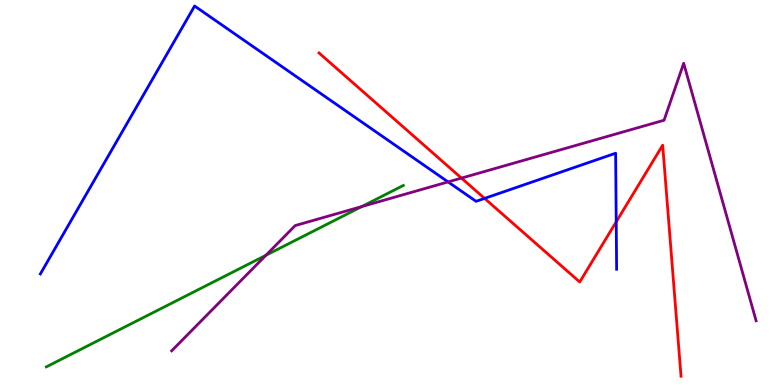[{'lines': ['blue', 'red'], 'intersections': [{'x': 6.25, 'y': 4.85}, {'x': 7.95, 'y': 4.24}]}, {'lines': ['green', 'red'], 'intersections': []}, {'lines': ['purple', 'red'], 'intersections': [{'x': 5.95, 'y': 5.37}]}, {'lines': ['blue', 'green'], 'intersections': []}, {'lines': ['blue', 'purple'], 'intersections': [{'x': 5.78, 'y': 5.28}]}, {'lines': ['green', 'purple'], 'intersections': [{'x': 3.43, 'y': 3.37}, {'x': 4.67, 'y': 4.64}]}]